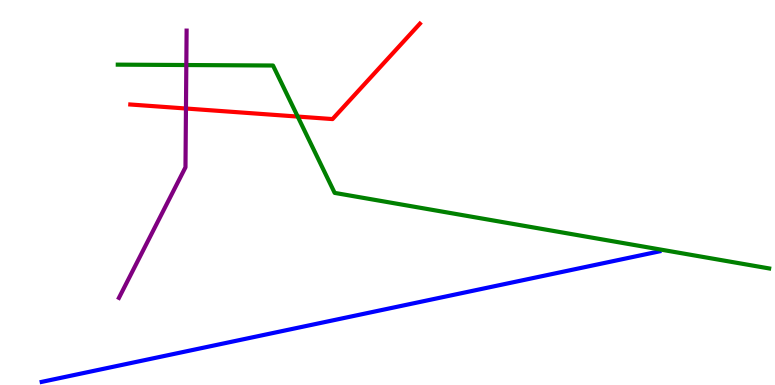[{'lines': ['blue', 'red'], 'intersections': []}, {'lines': ['green', 'red'], 'intersections': [{'x': 3.84, 'y': 6.97}]}, {'lines': ['purple', 'red'], 'intersections': [{'x': 2.4, 'y': 7.18}]}, {'lines': ['blue', 'green'], 'intersections': []}, {'lines': ['blue', 'purple'], 'intersections': []}, {'lines': ['green', 'purple'], 'intersections': [{'x': 2.4, 'y': 8.31}]}]